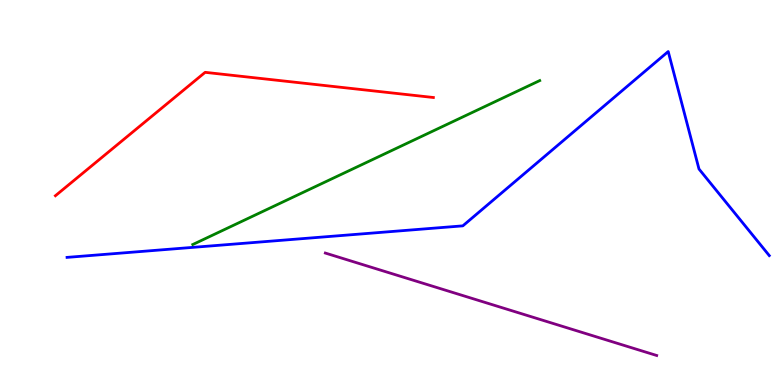[{'lines': ['blue', 'red'], 'intersections': []}, {'lines': ['green', 'red'], 'intersections': []}, {'lines': ['purple', 'red'], 'intersections': []}, {'lines': ['blue', 'green'], 'intersections': []}, {'lines': ['blue', 'purple'], 'intersections': []}, {'lines': ['green', 'purple'], 'intersections': []}]